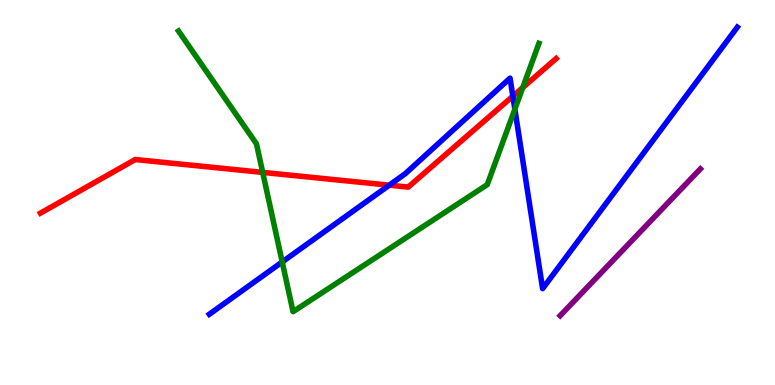[{'lines': ['blue', 'red'], 'intersections': [{'x': 5.02, 'y': 5.19}, {'x': 6.62, 'y': 7.5}]}, {'lines': ['green', 'red'], 'intersections': [{'x': 3.39, 'y': 5.52}, {'x': 6.75, 'y': 7.73}]}, {'lines': ['purple', 'red'], 'intersections': []}, {'lines': ['blue', 'green'], 'intersections': [{'x': 3.64, 'y': 3.2}, {'x': 6.64, 'y': 7.16}]}, {'lines': ['blue', 'purple'], 'intersections': []}, {'lines': ['green', 'purple'], 'intersections': []}]